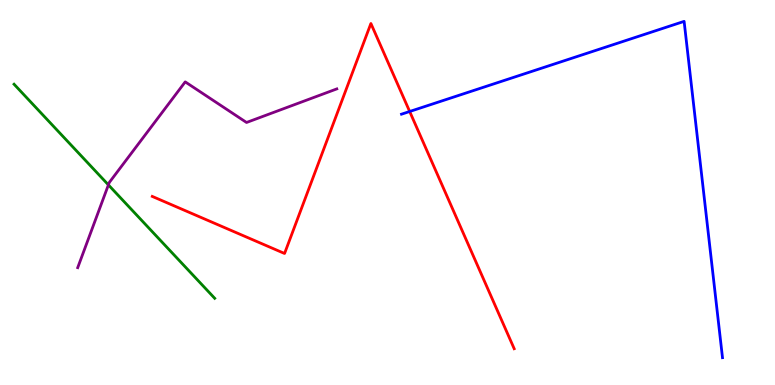[{'lines': ['blue', 'red'], 'intersections': [{'x': 5.29, 'y': 7.1}]}, {'lines': ['green', 'red'], 'intersections': []}, {'lines': ['purple', 'red'], 'intersections': []}, {'lines': ['blue', 'green'], 'intersections': []}, {'lines': ['blue', 'purple'], 'intersections': []}, {'lines': ['green', 'purple'], 'intersections': [{'x': 1.4, 'y': 5.2}]}]